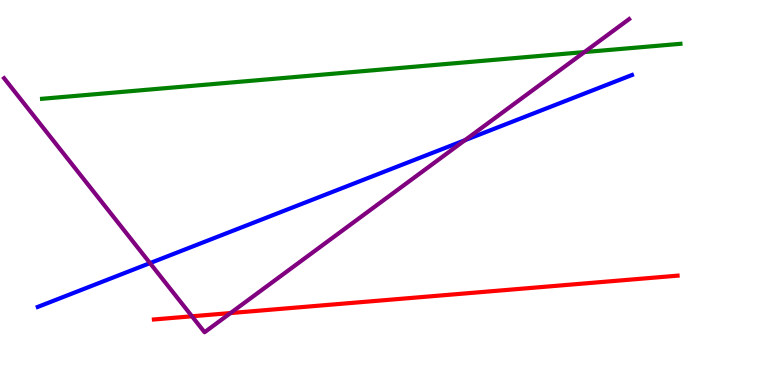[{'lines': ['blue', 'red'], 'intersections': []}, {'lines': ['green', 'red'], 'intersections': []}, {'lines': ['purple', 'red'], 'intersections': [{'x': 2.48, 'y': 1.78}, {'x': 2.97, 'y': 1.87}]}, {'lines': ['blue', 'green'], 'intersections': []}, {'lines': ['blue', 'purple'], 'intersections': [{'x': 1.94, 'y': 3.17}, {'x': 6.0, 'y': 6.36}]}, {'lines': ['green', 'purple'], 'intersections': [{'x': 7.54, 'y': 8.65}]}]